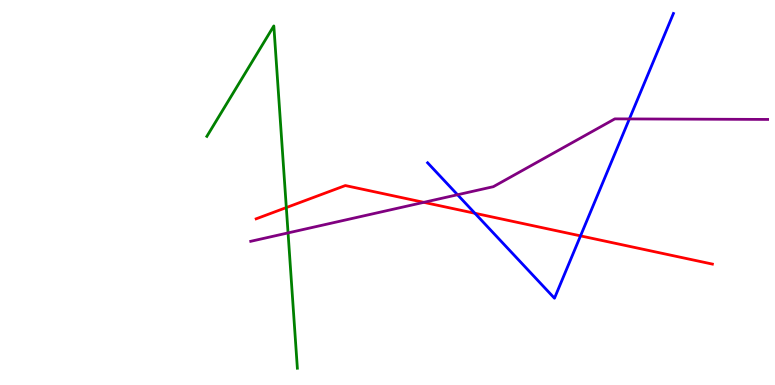[{'lines': ['blue', 'red'], 'intersections': [{'x': 6.13, 'y': 4.46}, {'x': 7.49, 'y': 3.87}]}, {'lines': ['green', 'red'], 'intersections': [{'x': 3.69, 'y': 4.61}]}, {'lines': ['purple', 'red'], 'intersections': [{'x': 5.47, 'y': 4.74}]}, {'lines': ['blue', 'green'], 'intersections': []}, {'lines': ['blue', 'purple'], 'intersections': [{'x': 5.9, 'y': 4.94}, {'x': 8.12, 'y': 6.91}]}, {'lines': ['green', 'purple'], 'intersections': [{'x': 3.72, 'y': 3.95}]}]